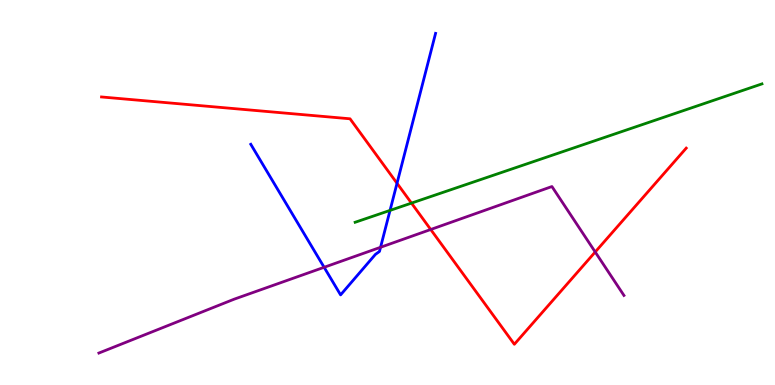[{'lines': ['blue', 'red'], 'intersections': [{'x': 5.12, 'y': 5.24}]}, {'lines': ['green', 'red'], 'intersections': [{'x': 5.31, 'y': 4.72}]}, {'lines': ['purple', 'red'], 'intersections': [{'x': 5.56, 'y': 4.04}, {'x': 7.68, 'y': 3.45}]}, {'lines': ['blue', 'green'], 'intersections': [{'x': 5.03, 'y': 4.54}]}, {'lines': ['blue', 'purple'], 'intersections': [{'x': 4.18, 'y': 3.06}, {'x': 4.91, 'y': 3.58}]}, {'lines': ['green', 'purple'], 'intersections': []}]